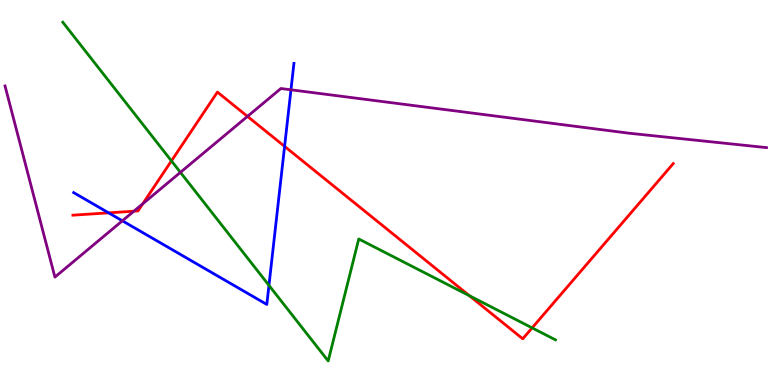[{'lines': ['blue', 'red'], 'intersections': [{'x': 1.4, 'y': 4.47}, {'x': 3.67, 'y': 6.2}]}, {'lines': ['green', 'red'], 'intersections': [{'x': 2.21, 'y': 5.82}, {'x': 6.06, 'y': 2.32}, {'x': 6.87, 'y': 1.48}]}, {'lines': ['purple', 'red'], 'intersections': [{'x': 1.73, 'y': 4.51}, {'x': 1.84, 'y': 4.71}, {'x': 3.19, 'y': 6.98}]}, {'lines': ['blue', 'green'], 'intersections': [{'x': 3.47, 'y': 2.59}]}, {'lines': ['blue', 'purple'], 'intersections': [{'x': 1.58, 'y': 4.26}, {'x': 3.75, 'y': 7.67}]}, {'lines': ['green', 'purple'], 'intersections': [{'x': 2.33, 'y': 5.52}]}]